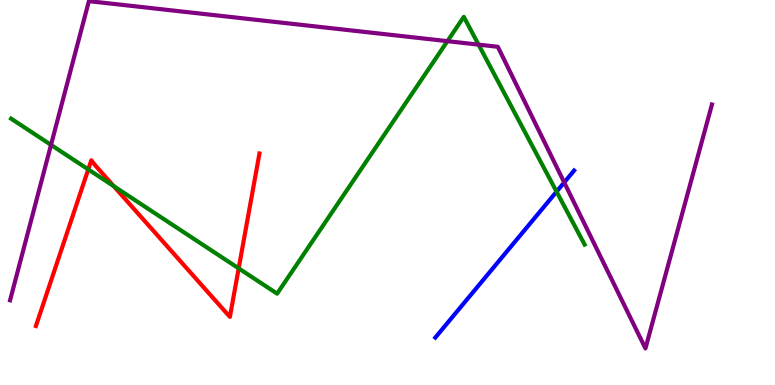[{'lines': ['blue', 'red'], 'intersections': []}, {'lines': ['green', 'red'], 'intersections': [{'x': 1.14, 'y': 5.6}, {'x': 1.47, 'y': 5.17}, {'x': 3.08, 'y': 3.03}]}, {'lines': ['purple', 'red'], 'intersections': []}, {'lines': ['blue', 'green'], 'intersections': [{'x': 7.18, 'y': 5.02}]}, {'lines': ['blue', 'purple'], 'intersections': [{'x': 7.28, 'y': 5.26}]}, {'lines': ['green', 'purple'], 'intersections': [{'x': 0.658, 'y': 6.24}, {'x': 5.77, 'y': 8.93}, {'x': 6.17, 'y': 8.84}]}]